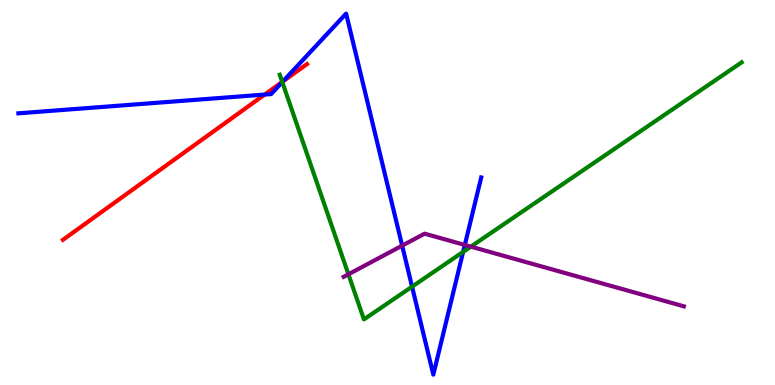[{'lines': ['blue', 'red'], 'intersections': [{'x': 3.41, 'y': 7.54}, {'x': 3.65, 'y': 7.89}]}, {'lines': ['green', 'red'], 'intersections': [{'x': 3.64, 'y': 7.87}]}, {'lines': ['purple', 'red'], 'intersections': []}, {'lines': ['blue', 'green'], 'intersections': [{'x': 3.64, 'y': 7.87}, {'x': 5.32, 'y': 2.55}, {'x': 5.98, 'y': 3.46}]}, {'lines': ['blue', 'purple'], 'intersections': [{'x': 5.19, 'y': 3.62}, {'x': 6.0, 'y': 3.64}]}, {'lines': ['green', 'purple'], 'intersections': [{'x': 4.5, 'y': 2.88}, {'x': 6.08, 'y': 3.59}]}]